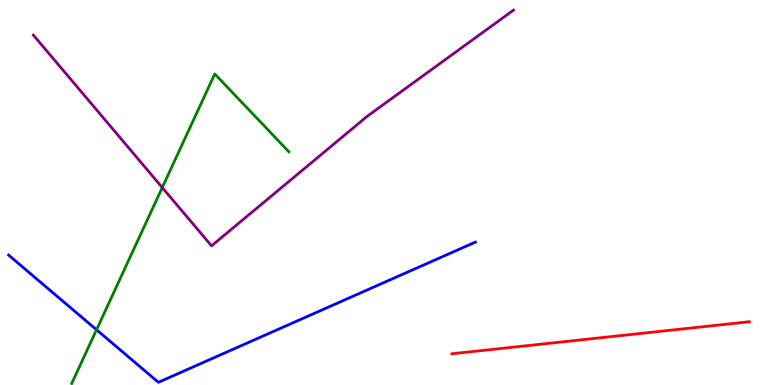[{'lines': ['blue', 'red'], 'intersections': []}, {'lines': ['green', 'red'], 'intersections': []}, {'lines': ['purple', 'red'], 'intersections': []}, {'lines': ['blue', 'green'], 'intersections': [{'x': 1.25, 'y': 1.43}]}, {'lines': ['blue', 'purple'], 'intersections': []}, {'lines': ['green', 'purple'], 'intersections': [{'x': 2.09, 'y': 5.13}]}]